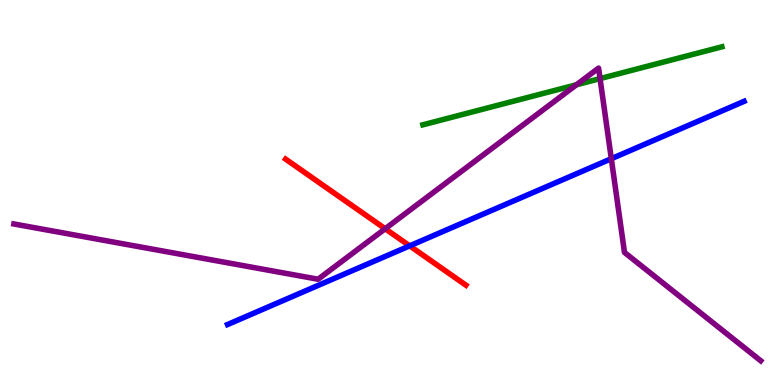[{'lines': ['blue', 'red'], 'intersections': [{'x': 5.29, 'y': 3.61}]}, {'lines': ['green', 'red'], 'intersections': []}, {'lines': ['purple', 'red'], 'intersections': [{'x': 4.97, 'y': 4.06}]}, {'lines': ['blue', 'green'], 'intersections': []}, {'lines': ['blue', 'purple'], 'intersections': [{'x': 7.89, 'y': 5.88}]}, {'lines': ['green', 'purple'], 'intersections': [{'x': 7.44, 'y': 7.8}, {'x': 7.74, 'y': 7.96}]}]